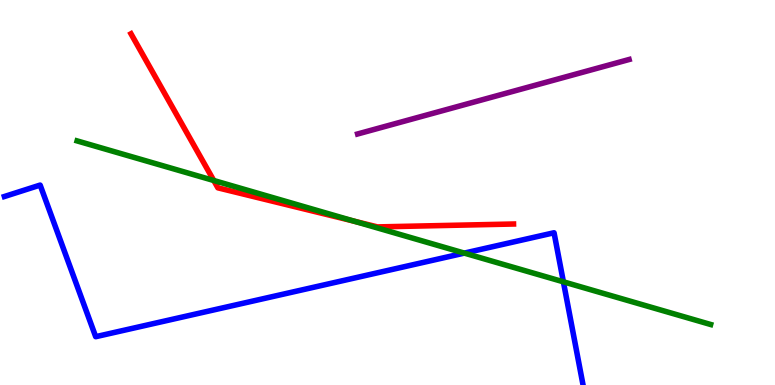[{'lines': ['blue', 'red'], 'intersections': []}, {'lines': ['green', 'red'], 'intersections': [{'x': 2.76, 'y': 5.31}, {'x': 4.57, 'y': 4.25}]}, {'lines': ['purple', 'red'], 'intersections': []}, {'lines': ['blue', 'green'], 'intersections': [{'x': 5.99, 'y': 3.43}, {'x': 7.27, 'y': 2.68}]}, {'lines': ['blue', 'purple'], 'intersections': []}, {'lines': ['green', 'purple'], 'intersections': []}]